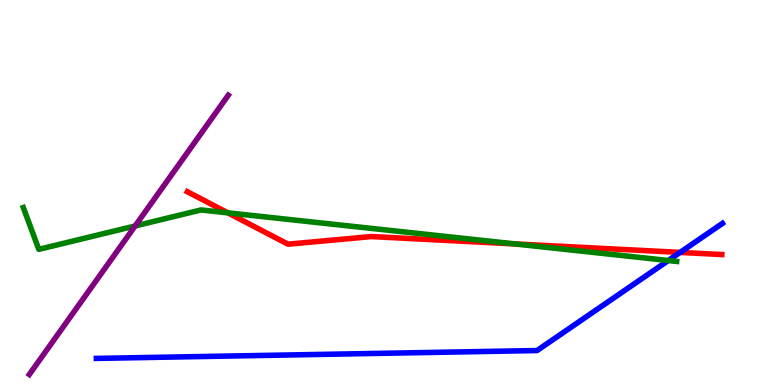[{'lines': ['blue', 'red'], 'intersections': [{'x': 8.78, 'y': 3.44}]}, {'lines': ['green', 'red'], 'intersections': [{'x': 2.94, 'y': 4.47}, {'x': 6.64, 'y': 3.66}]}, {'lines': ['purple', 'red'], 'intersections': []}, {'lines': ['blue', 'green'], 'intersections': [{'x': 8.62, 'y': 3.23}]}, {'lines': ['blue', 'purple'], 'intersections': []}, {'lines': ['green', 'purple'], 'intersections': [{'x': 1.74, 'y': 4.13}]}]